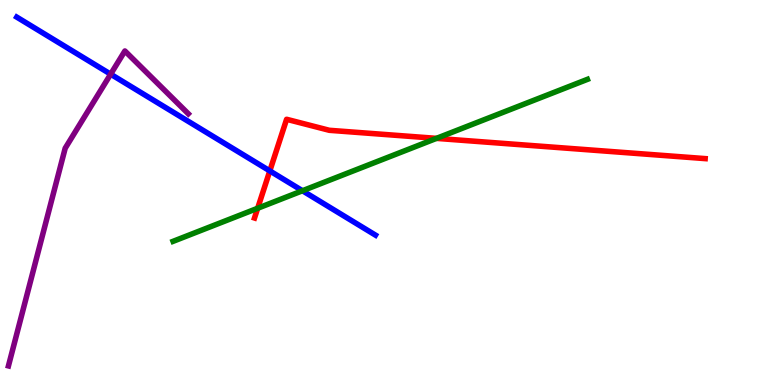[{'lines': ['blue', 'red'], 'intersections': [{'x': 3.48, 'y': 5.56}]}, {'lines': ['green', 'red'], 'intersections': [{'x': 3.32, 'y': 4.59}, {'x': 5.63, 'y': 6.41}]}, {'lines': ['purple', 'red'], 'intersections': []}, {'lines': ['blue', 'green'], 'intersections': [{'x': 3.9, 'y': 5.05}]}, {'lines': ['blue', 'purple'], 'intersections': [{'x': 1.43, 'y': 8.07}]}, {'lines': ['green', 'purple'], 'intersections': []}]